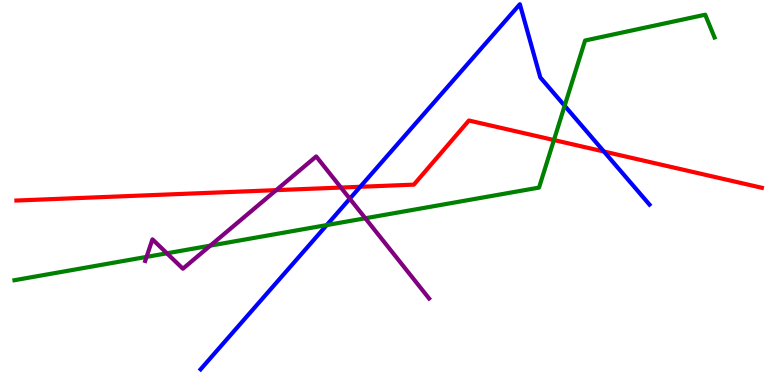[{'lines': ['blue', 'red'], 'intersections': [{'x': 4.65, 'y': 5.15}, {'x': 7.79, 'y': 6.06}]}, {'lines': ['green', 'red'], 'intersections': [{'x': 7.15, 'y': 6.36}]}, {'lines': ['purple', 'red'], 'intersections': [{'x': 3.56, 'y': 5.06}, {'x': 4.4, 'y': 5.13}]}, {'lines': ['blue', 'green'], 'intersections': [{'x': 4.22, 'y': 4.15}, {'x': 7.29, 'y': 7.25}]}, {'lines': ['blue', 'purple'], 'intersections': [{'x': 4.51, 'y': 4.84}]}, {'lines': ['green', 'purple'], 'intersections': [{'x': 1.89, 'y': 3.33}, {'x': 2.15, 'y': 3.42}, {'x': 2.71, 'y': 3.62}, {'x': 4.71, 'y': 4.33}]}]